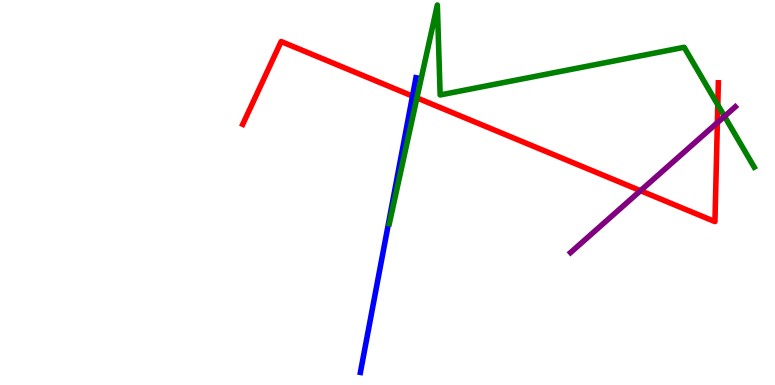[{'lines': ['blue', 'red'], 'intersections': [{'x': 5.32, 'y': 7.5}]}, {'lines': ['green', 'red'], 'intersections': [{'x': 5.38, 'y': 7.46}, {'x': 9.26, 'y': 7.28}]}, {'lines': ['purple', 'red'], 'intersections': [{'x': 8.26, 'y': 5.05}, {'x': 9.26, 'y': 6.81}]}, {'lines': ['blue', 'green'], 'intersections': []}, {'lines': ['blue', 'purple'], 'intersections': []}, {'lines': ['green', 'purple'], 'intersections': [{'x': 9.35, 'y': 6.98}]}]